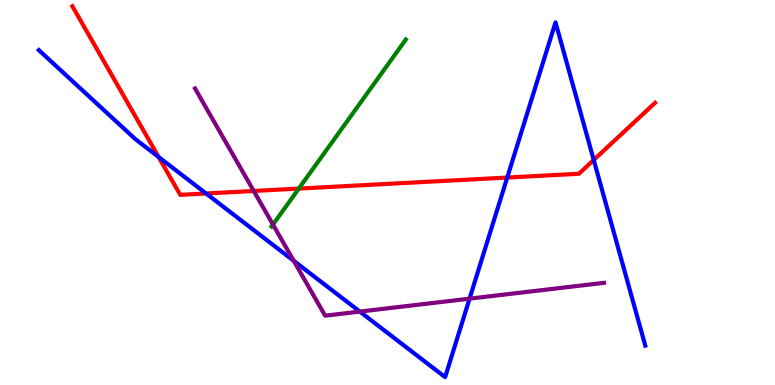[{'lines': ['blue', 'red'], 'intersections': [{'x': 2.05, 'y': 5.92}, {'x': 2.66, 'y': 4.97}, {'x': 6.54, 'y': 5.39}, {'x': 7.66, 'y': 5.85}]}, {'lines': ['green', 'red'], 'intersections': [{'x': 3.86, 'y': 5.1}]}, {'lines': ['purple', 'red'], 'intersections': [{'x': 3.27, 'y': 5.04}]}, {'lines': ['blue', 'green'], 'intersections': []}, {'lines': ['blue', 'purple'], 'intersections': [{'x': 3.79, 'y': 3.23}, {'x': 4.64, 'y': 1.91}, {'x': 6.06, 'y': 2.24}]}, {'lines': ['green', 'purple'], 'intersections': [{'x': 3.52, 'y': 4.17}]}]